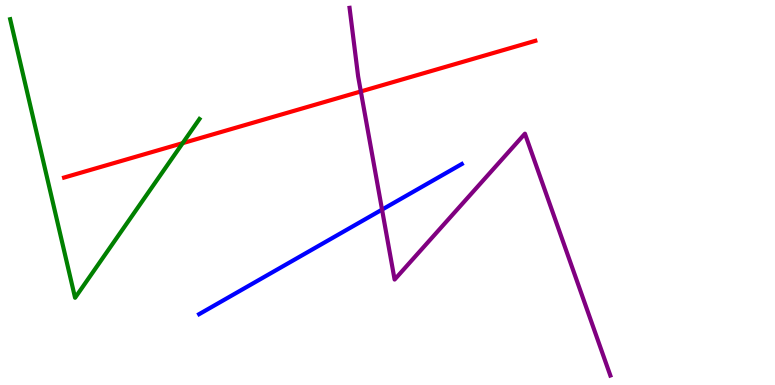[{'lines': ['blue', 'red'], 'intersections': []}, {'lines': ['green', 'red'], 'intersections': [{'x': 2.36, 'y': 6.28}]}, {'lines': ['purple', 'red'], 'intersections': [{'x': 4.66, 'y': 7.62}]}, {'lines': ['blue', 'green'], 'intersections': []}, {'lines': ['blue', 'purple'], 'intersections': [{'x': 4.93, 'y': 4.56}]}, {'lines': ['green', 'purple'], 'intersections': []}]